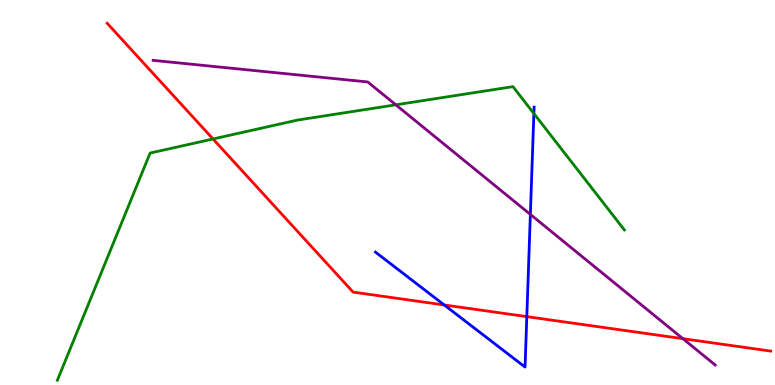[{'lines': ['blue', 'red'], 'intersections': [{'x': 5.73, 'y': 2.08}, {'x': 6.8, 'y': 1.78}]}, {'lines': ['green', 'red'], 'intersections': [{'x': 2.75, 'y': 6.39}]}, {'lines': ['purple', 'red'], 'intersections': [{'x': 8.81, 'y': 1.2}]}, {'lines': ['blue', 'green'], 'intersections': [{'x': 6.89, 'y': 7.05}]}, {'lines': ['blue', 'purple'], 'intersections': [{'x': 6.84, 'y': 4.43}]}, {'lines': ['green', 'purple'], 'intersections': [{'x': 5.11, 'y': 7.28}]}]